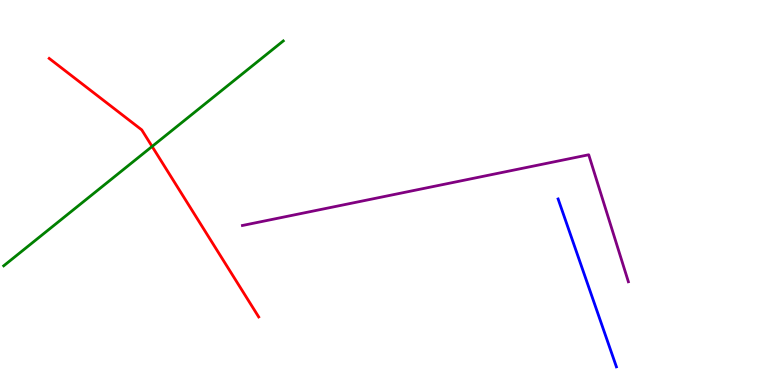[{'lines': ['blue', 'red'], 'intersections': []}, {'lines': ['green', 'red'], 'intersections': [{'x': 1.96, 'y': 6.2}]}, {'lines': ['purple', 'red'], 'intersections': []}, {'lines': ['blue', 'green'], 'intersections': []}, {'lines': ['blue', 'purple'], 'intersections': []}, {'lines': ['green', 'purple'], 'intersections': []}]